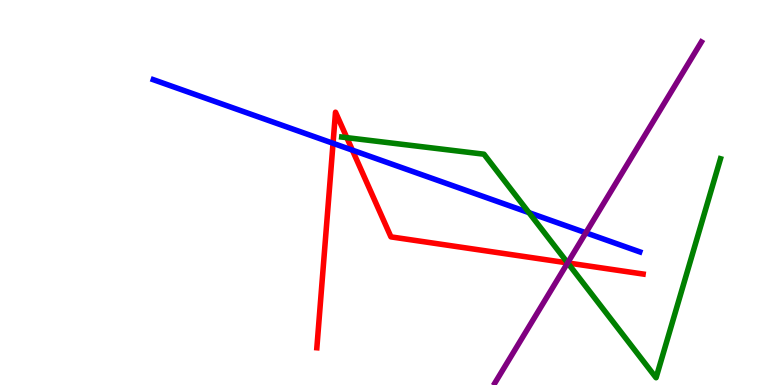[{'lines': ['blue', 'red'], 'intersections': [{'x': 4.3, 'y': 6.28}, {'x': 4.55, 'y': 6.1}]}, {'lines': ['green', 'red'], 'intersections': [{'x': 4.48, 'y': 6.42}, {'x': 7.32, 'y': 3.17}]}, {'lines': ['purple', 'red'], 'intersections': [{'x': 7.32, 'y': 3.17}]}, {'lines': ['blue', 'green'], 'intersections': [{'x': 6.83, 'y': 4.48}]}, {'lines': ['blue', 'purple'], 'intersections': [{'x': 7.56, 'y': 3.95}]}, {'lines': ['green', 'purple'], 'intersections': [{'x': 7.32, 'y': 3.17}]}]